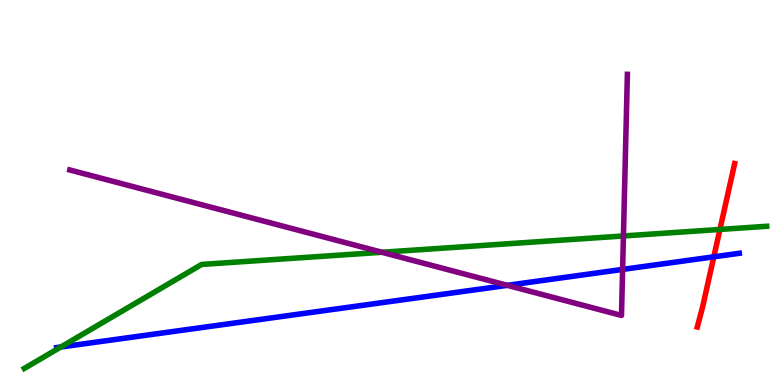[{'lines': ['blue', 'red'], 'intersections': [{'x': 9.21, 'y': 3.33}]}, {'lines': ['green', 'red'], 'intersections': [{'x': 9.29, 'y': 4.04}]}, {'lines': ['purple', 'red'], 'intersections': []}, {'lines': ['blue', 'green'], 'intersections': [{'x': 0.785, 'y': 0.987}]}, {'lines': ['blue', 'purple'], 'intersections': [{'x': 6.55, 'y': 2.59}, {'x': 8.03, 'y': 3.0}]}, {'lines': ['green', 'purple'], 'intersections': [{'x': 4.93, 'y': 3.45}, {'x': 8.04, 'y': 3.87}]}]